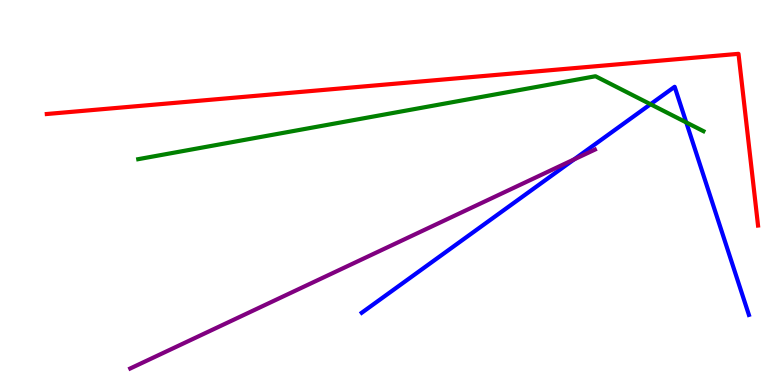[{'lines': ['blue', 'red'], 'intersections': []}, {'lines': ['green', 'red'], 'intersections': []}, {'lines': ['purple', 'red'], 'intersections': []}, {'lines': ['blue', 'green'], 'intersections': [{'x': 8.39, 'y': 7.29}, {'x': 8.86, 'y': 6.82}]}, {'lines': ['blue', 'purple'], 'intersections': [{'x': 7.41, 'y': 5.86}]}, {'lines': ['green', 'purple'], 'intersections': []}]